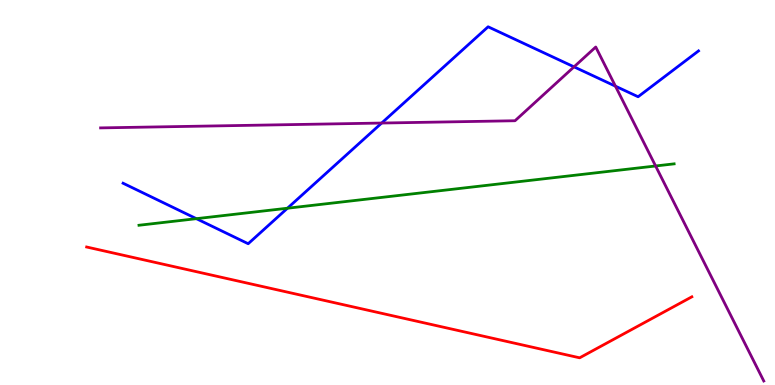[{'lines': ['blue', 'red'], 'intersections': []}, {'lines': ['green', 'red'], 'intersections': []}, {'lines': ['purple', 'red'], 'intersections': []}, {'lines': ['blue', 'green'], 'intersections': [{'x': 2.53, 'y': 4.32}, {'x': 3.71, 'y': 4.59}]}, {'lines': ['blue', 'purple'], 'intersections': [{'x': 4.92, 'y': 6.8}, {'x': 7.41, 'y': 8.26}, {'x': 7.94, 'y': 7.76}]}, {'lines': ['green', 'purple'], 'intersections': [{'x': 8.46, 'y': 5.69}]}]